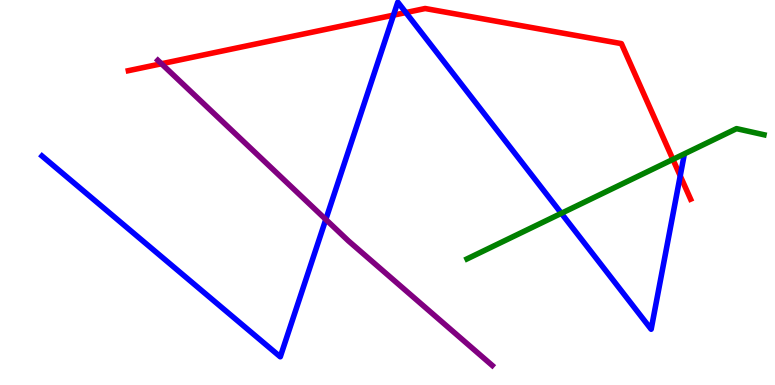[{'lines': ['blue', 'red'], 'intersections': [{'x': 5.08, 'y': 9.61}, {'x': 5.24, 'y': 9.67}, {'x': 8.78, 'y': 5.43}]}, {'lines': ['green', 'red'], 'intersections': [{'x': 8.68, 'y': 5.86}]}, {'lines': ['purple', 'red'], 'intersections': [{'x': 2.08, 'y': 8.34}]}, {'lines': ['blue', 'green'], 'intersections': [{'x': 7.24, 'y': 4.46}]}, {'lines': ['blue', 'purple'], 'intersections': [{'x': 4.2, 'y': 4.3}]}, {'lines': ['green', 'purple'], 'intersections': []}]